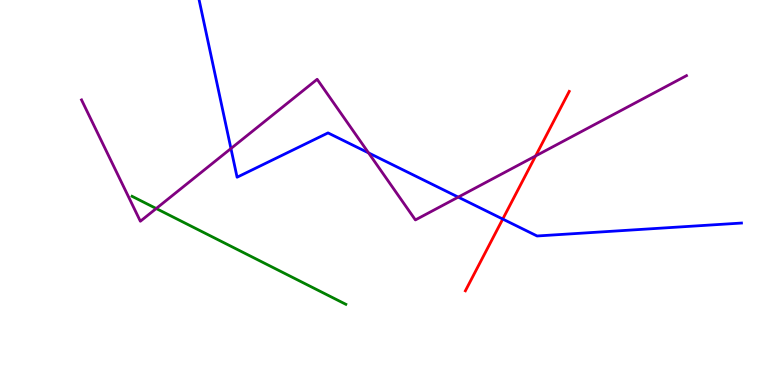[{'lines': ['blue', 'red'], 'intersections': [{'x': 6.49, 'y': 4.31}]}, {'lines': ['green', 'red'], 'intersections': []}, {'lines': ['purple', 'red'], 'intersections': [{'x': 6.91, 'y': 5.95}]}, {'lines': ['blue', 'green'], 'intersections': []}, {'lines': ['blue', 'purple'], 'intersections': [{'x': 2.98, 'y': 6.14}, {'x': 4.76, 'y': 6.03}, {'x': 5.91, 'y': 4.88}]}, {'lines': ['green', 'purple'], 'intersections': [{'x': 2.02, 'y': 4.58}]}]